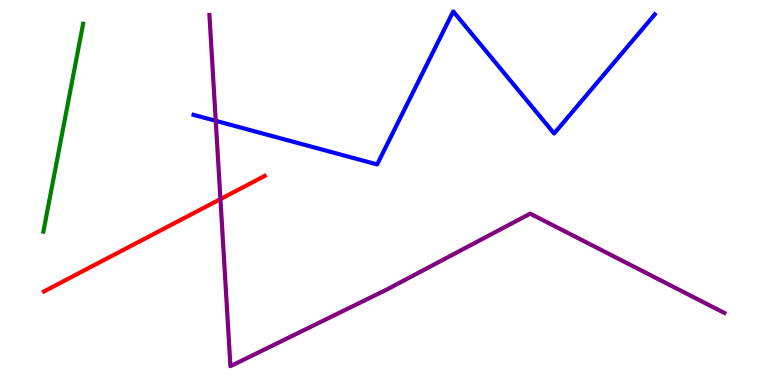[{'lines': ['blue', 'red'], 'intersections': []}, {'lines': ['green', 'red'], 'intersections': []}, {'lines': ['purple', 'red'], 'intersections': [{'x': 2.84, 'y': 4.83}]}, {'lines': ['blue', 'green'], 'intersections': []}, {'lines': ['blue', 'purple'], 'intersections': [{'x': 2.78, 'y': 6.86}]}, {'lines': ['green', 'purple'], 'intersections': []}]